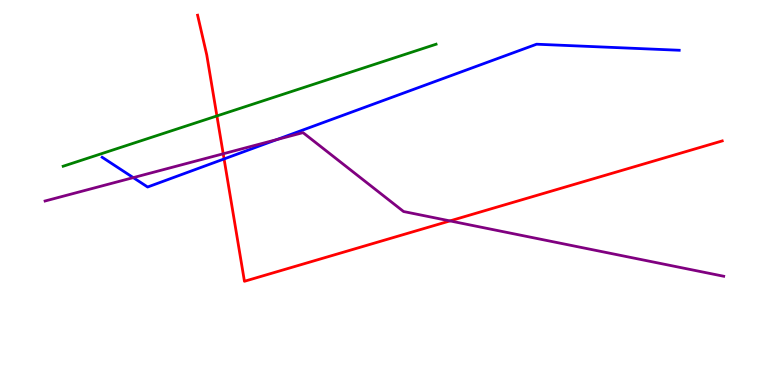[{'lines': ['blue', 'red'], 'intersections': [{'x': 2.89, 'y': 5.87}]}, {'lines': ['green', 'red'], 'intersections': [{'x': 2.8, 'y': 6.99}]}, {'lines': ['purple', 'red'], 'intersections': [{'x': 2.88, 'y': 6.01}, {'x': 5.81, 'y': 4.26}]}, {'lines': ['blue', 'green'], 'intersections': []}, {'lines': ['blue', 'purple'], 'intersections': [{'x': 1.72, 'y': 5.39}, {'x': 3.57, 'y': 6.38}]}, {'lines': ['green', 'purple'], 'intersections': []}]